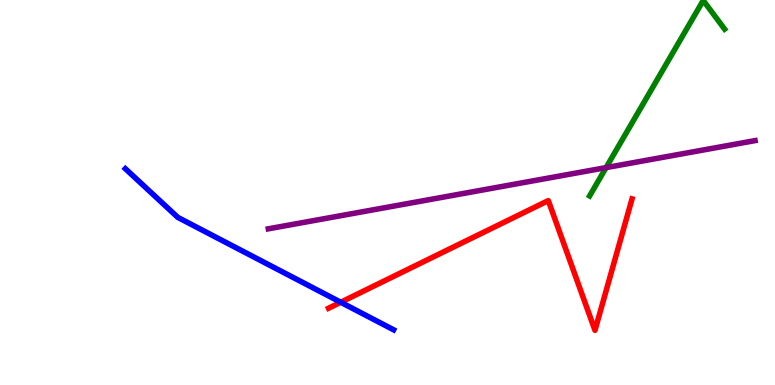[{'lines': ['blue', 'red'], 'intersections': [{'x': 4.4, 'y': 2.15}]}, {'lines': ['green', 'red'], 'intersections': []}, {'lines': ['purple', 'red'], 'intersections': []}, {'lines': ['blue', 'green'], 'intersections': []}, {'lines': ['blue', 'purple'], 'intersections': []}, {'lines': ['green', 'purple'], 'intersections': [{'x': 7.82, 'y': 5.65}]}]